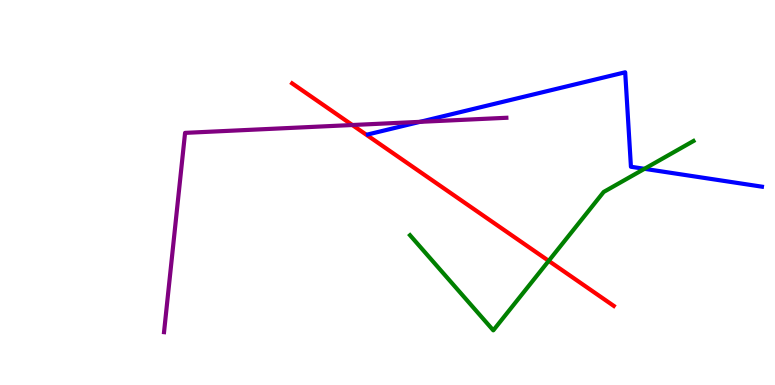[{'lines': ['blue', 'red'], 'intersections': []}, {'lines': ['green', 'red'], 'intersections': [{'x': 7.08, 'y': 3.22}]}, {'lines': ['purple', 'red'], 'intersections': [{'x': 4.55, 'y': 6.75}]}, {'lines': ['blue', 'green'], 'intersections': [{'x': 8.32, 'y': 5.62}]}, {'lines': ['blue', 'purple'], 'intersections': [{'x': 5.42, 'y': 6.84}]}, {'lines': ['green', 'purple'], 'intersections': []}]